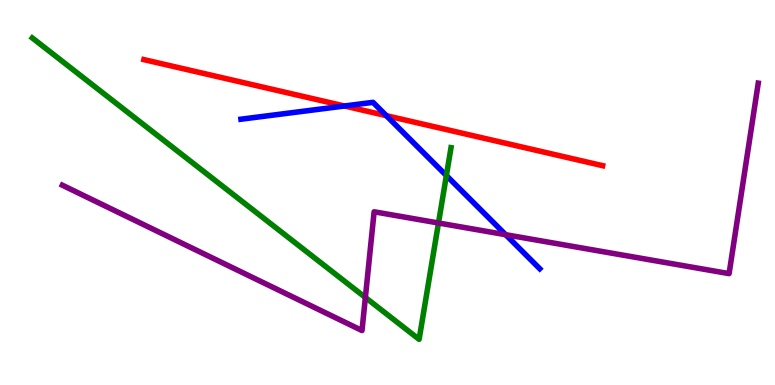[{'lines': ['blue', 'red'], 'intersections': [{'x': 4.45, 'y': 7.25}, {'x': 4.99, 'y': 7.0}]}, {'lines': ['green', 'red'], 'intersections': []}, {'lines': ['purple', 'red'], 'intersections': []}, {'lines': ['blue', 'green'], 'intersections': [{'x': 5.76, 'y': 5.44}]}, {'lines': ['blue', 'purple'], 'intersections': [{'x': 6.52, 'y': 3.9}]}, {'lines': ['green', 'purple'], 'intersections': [{'x': 4.71, 'y': 2.27}, {'x': 5.66, 'y': 4.21}]}]